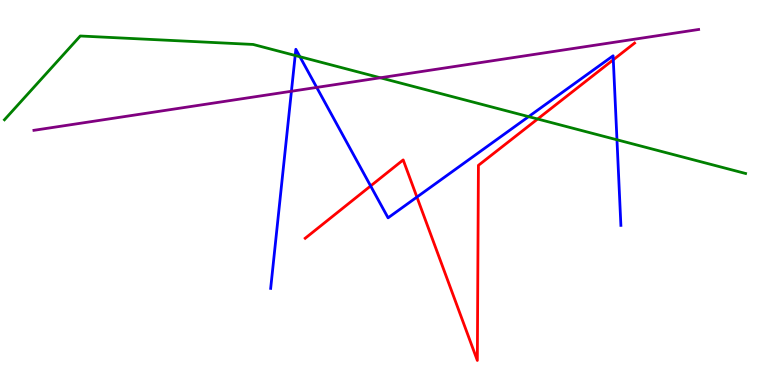[{'lines': ['blue', 'red'], 'intersections': [{'x': 4.78, 'y': 5.17}, {'x': 5.38, 'y': 4.88}, {'x': 7.91, 'y': 8.45}]}, {'lines': ['green', 'red'], 'intersections': [{'x': 6.94, 'y': 6.91}]}, {'lines': ['purple', 'red'], 'intersections': []}, {'lines': ['blue', 'green'], 'intersections': [{'x': 3.81, 'y': 8.56}, {'x': 3.87, 'y': 8.53}, {'x': 6.82, 'y': 6.97}, {'x': 7.96, 'y': 6.37}]}, {'lines': ['blue', 'purple'], 'intersections': [{'x': 3.76, 'y': 7.63}, {'x': 4.09, 'y': 7.73}]}, {'lines': ['green', 'purple'], 'intersections': [{'x': 4.91, 'y': 7.98}]}]